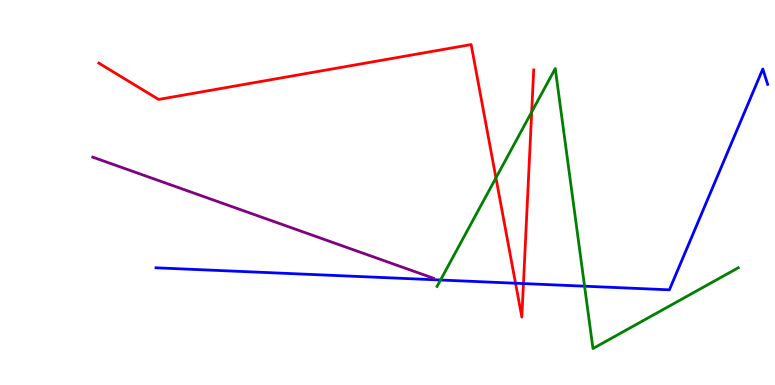[{'lines': ['blue', 'red'], 'intersections': [{'x': 6.65, 'y': 2.64}, {'x': 6.75, 'y': 2.63}]}, {'lines': ['green', 'red'], 'intersections': [{'x': 6.4, 'y': 5.38}, {'x': 6.86, 'y': 7.09}]}, {'lines': ['purple', 'red'], 'intersections': []}, {'lines': ['blue', 'green'], 'intersections': [{'x': 5.68, 'y': 2.73}, {'x': 7.54, 'y': 2.57}]}, {'lines': ['blue', 'purple'], 'intersections': []}, {'lines': ['green', 'purple'], 'intersections': []}]